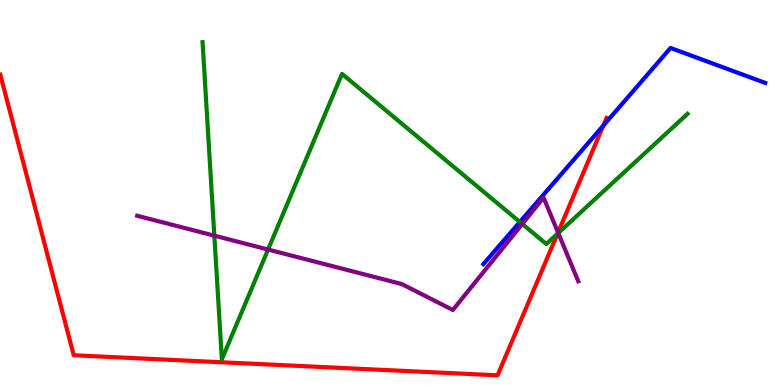[{'lines': ['blue', 'red'], 'intersections': [{'x': 7.78, 'y': 6.74}]}, {'lines': ['green', 'red'], 'intersections': [{'x': 7.19, 'y': 3.93}]}, {'lines': ['purple', 'red'], 'intersections': [{'x': 7.2, 'y': 3.96}]}, {'lines': ['blue', 'green'], 'intersections': [{'x': 6.71, 'y': 4.23}]}, {'lines': ['blue', 'purple'], 'intersections': []}, {'lines': ['green', 'purple'], 'intersections': [{'x': 2.77, 'y': 3.88}, {'x': 3.46, 'y': 3.52}, {'x': 6.74, 'y': 4.18}, {'x': 7.2, 'y': 3.95}]}]